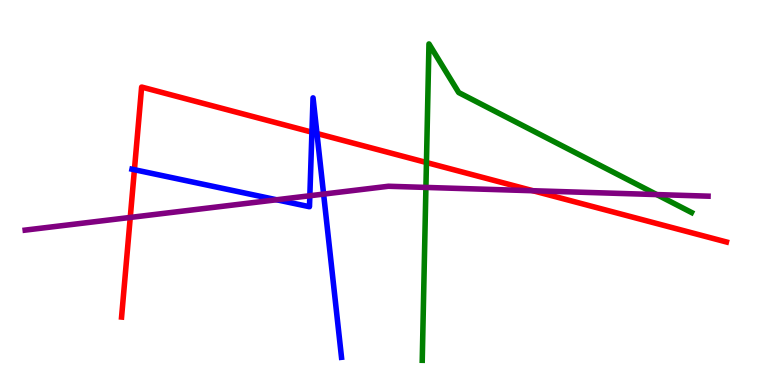[{'lines': ['blue', 'red'], 'intersections': [{'x': 1.73, 'y': 5.59}, {'x': 4.02, 'y': 6.57}, {'x': 4.09, 'y': 6.53}]}, {'lines': ['green', 'red'], 'intersections': [{'x': 5.5, 'y': 5.78}]}, {'lines': ['purple', 'red'], 'intersections': [{'x': 1.68, 'y': 4.35}, {'x': 6.88, 'y': 5.05}]}, {'lines': ['blue', 'green'], 'intersections': []}, {'lines': ['blue', 'purple'], 'intersections': [{'x': 3.57, 'y': 4.81}, {'x': 4.0, 'y': 4.92}, {'x': 4.18, 'y': 4.96}]}, {'lines': ['green', 'purple'], 'intersections': [{'x': 5.5, 'y': 5.13}, {'x': 8.47, 'y': 4.95}]}]